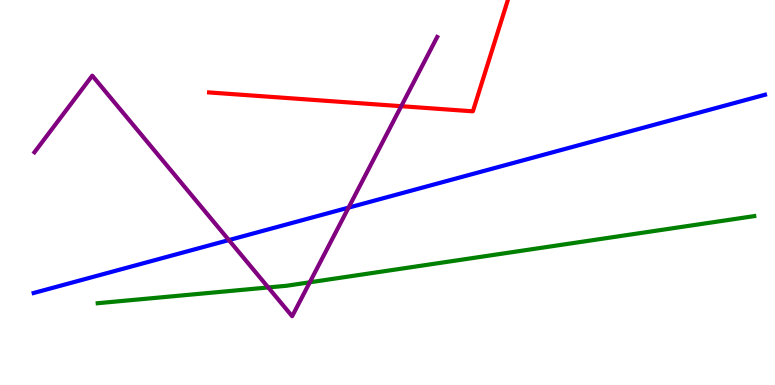[{'lines': ['blue', 'red'], 'intersections': []}, {'lines': ['green', 'red'], 'intersections': []}, {'lines': ['purple', 'red'], 'intersections': [{'x': 5.18, 'y': 7.24}]}, {'lines': ['blue', 'green'], 'intersections': []}, {'lines': ['blue', 'purple'], 'intersections': [{'x': 2.95, 'y': 3.76}, {'x': 4.5, 'y': 4.61}]}, {'lines': ['green', 'purple'], 'intersections': [{'x': 3.46, 'y': 2.53}, {'x': 4.0, 'y': 2.67}]}]